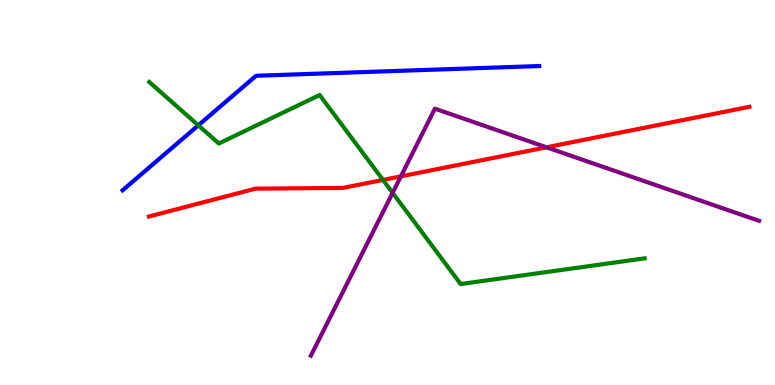[{'lines': ['blue', 'red'], 'intersections': []}, {'lines': ['green', 'red'], 'intersections': [{'x': 4.94, 'y': 5.33}]}, {'lines': ['purple', 'red'], 'intersections': [{'x': 5.17, 'y': 5.42}, {'x': 7.05, 'y': 6.17}]}, {'lines': ['blue', 'green'], 'intersections': [{'x': 2.56, 'y': 6.74}]}, {'lines': ['blue', 'purple'], 'intersections': []}, {'lines': ['green', 'purple'], 'intersections': [{'x': 5.07, 'y': 4.99}]}]